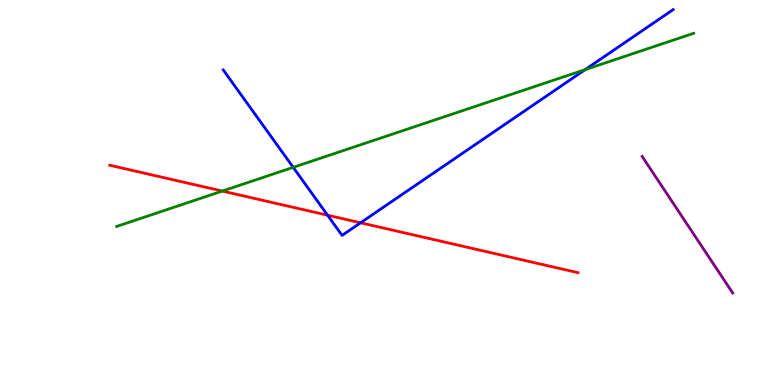[{'lines': ['blue', 'red'], 'intersections': [{'x': 4.23, 'y': 4.41}, {'x': 4.65, 'y': 4.21}]}, {'lines': ['green', 'red'], 'intersections': [{'x': 2.87, 'y': 5.04}]}, {'lines': ['purple', 'red'], 'intersections': []}, {'lines': ['blue', 'green'], 'intersections': [{'x': 3.78, 'y': 5.65}, {'x': 7.55, 'y': 8.19}]}, {'lines': ['blue', 'purple'], 'intersections': []}, {'lines': ['green', 'purple'], 'intersections': []}]